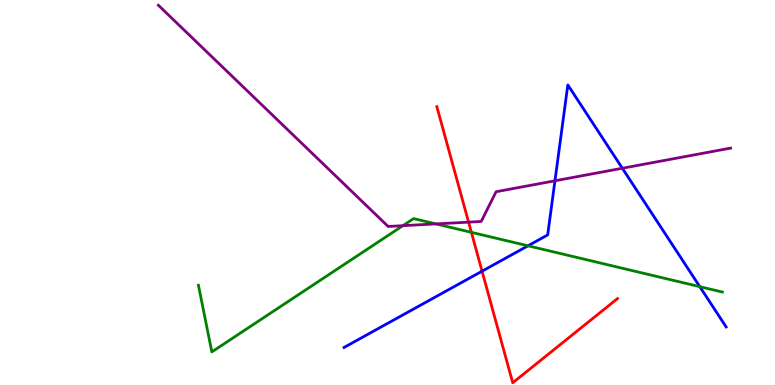[{'lines': ['blue', 'red'], 'intersections': [{'x': 6.22, 'y': 2.96}]}, {'lines': ['green', 'red'], 'intersections': [{'x': 6.08, 'y': 3.97}]}, {'lines': ['purple', 'red'], 'intersections': [{'x': 6.05, 'y': 4.23}]}, {'lines': ['blue', 'green'], 'intersections': [{'x': 6.81, 'y': 3.62}, {'x': 9.03, 'y': 2.55}]}, {'lines': ['blue', 'purple'], 'intersections': [{'x': 7.16, 'y': 5.3}, {'x': 8.03, 'y': 5.63}]}, {'lines': ['green', 'purple'], 'intersections': [{'x': 5.2, 'y': 4.14}, {'x': 5.62, 'y': 4.18}]}]